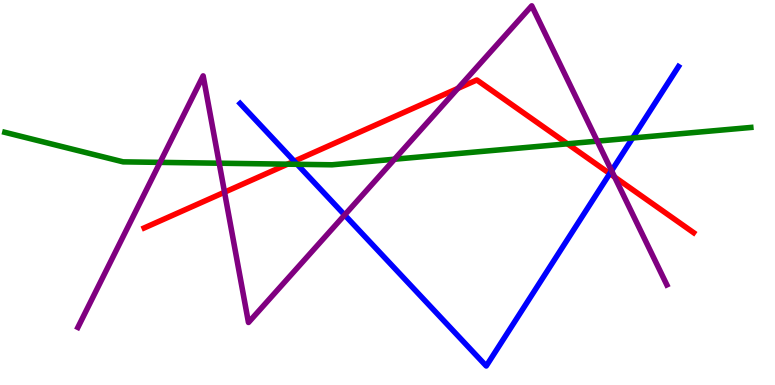[{'lines': ['blue', 'red'], 'intersections': [{'x': 3.8, 'y': 5.81}, {'x': 7.87, 'y': 5.49}]}, {'lines': ['green', 'red'], 'intersections': [{'x': 3.71, 'y': 5.74}, {'x': 7.32, 'y': 6.26}]}, {'lines': ['purple', 'red'], 'intersections': [{'x': 2.9, 'y': 5.01}, {'x': 5.91, 'y': 7.7}, {'x': 7.93, 'y': 5.4}]}, {'lines': ['blue', 'green'], 'intersections': [{'x': 3.83, 'y': 5.73}, {'x': 8.16, 'y': 6.42}]}, {'lines': ['blue', 'purple'], 'intersections': [{'x': 4.45, 'y': 4.42}, {'x': 7.89, 'y': 5.56}]}, {'lines': ['green', 'purple'], 'intersections': [{'x': 2.07, 'y': 5.78}, {'x': 2.83, 'y': 5.76}, {'x': 5.09, 'y': 5.86}, {'x': 7.71, 'y': 6.33}]}]